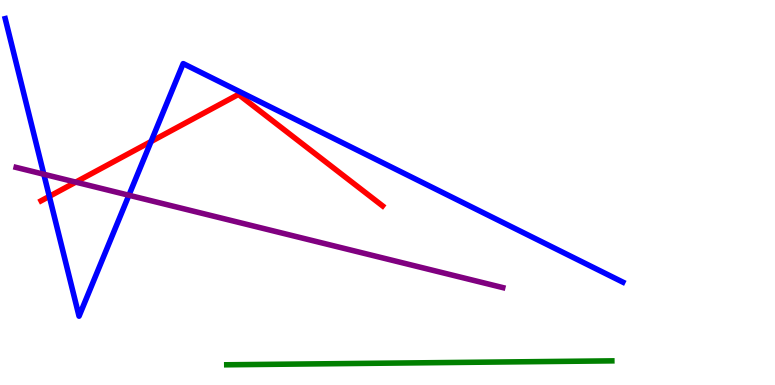[{'lines': ['blue', 'red'], 'intersections': [{'x': 0.636, 'y': 4.9}, {'x': 1.95, 'y': 6.32}]}, {'lines': ['green', 'red'], 'intersections': []}, {'lines': ['purple', 'red'], 'intersections': [{'x': 0.977, 'y': 5.27}]}, {'lines': ['blue', 'green'], 'intersections': []}, {'lines': ['blue', 'purple'], 'intersections': [{'x': 0.565, 'y': 5.47}, {'x': 1.66, 'y': 4.93}]}, {'lines': ['green', 'purple'], 'intersections': []}]